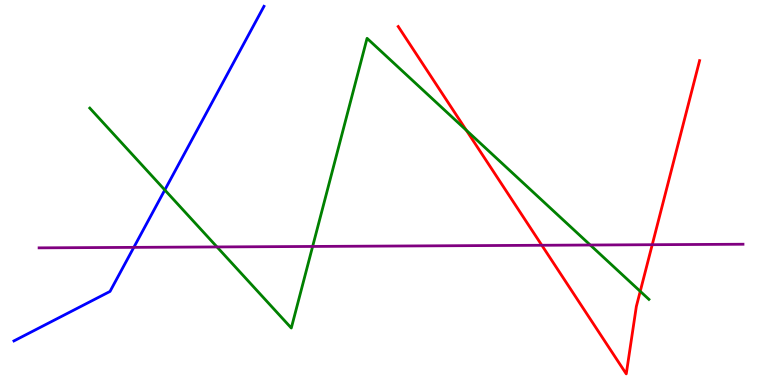[{'lines': ['blue', 'red'], 'intersections': []}, {'lines': ['green', 'red'], 'intersections': [{'x': 6.02, 'y': 6.62}, {'x': 8.26, 'y': 2.43}]}, {'lines': ['purple', 'red'], 'intersections': [{'x': 6.99, 'y': 3.63}, {'x': 8.42, 'y': 3.64}]}, {'lines': ['blue', 'green'], 'intersections': [{'x': 2.13, 'y': 5.07}]}, {'lines': ['blue', 'purple'], 'intersections': [{'x': 1.73, 'y': 3.57}]}, {'lines': ['green', 'purple'], 'intersections': [{'x': 2.8, 'y': 3.59}, {'x': 4.03, 'y': 3.6}, {'x': 7.62, 'y': 3.64}]}]